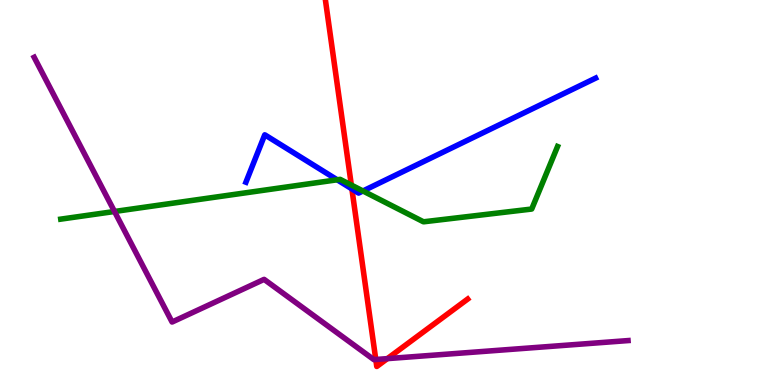[{'lines': ['blue', 'red'], 'intersections': [{'x': 4.54, 'y': 5.09}]}, {'lines': ['green', 'red'], 'intersections': [{'x': 4.53, 'y': 5.19}]}, {'lines': ['purple', 'red'], 'intersections': [{'x': 4.85, 'y': 0.662}, {'x': 5.0, 'y': 0.685}]}, {'lines': ['blue', 'green'], 'intersections': [{'x': 4.35, 'y': 5.33}, {'x': 4.68, 'y': 5.04}]}, {'lines': ['blue', 'purple'], 'intersections': []}, {'lines': ['green', 'purple'], 'intersections': [{'x': 1.48, 'y': 4.51}]}]